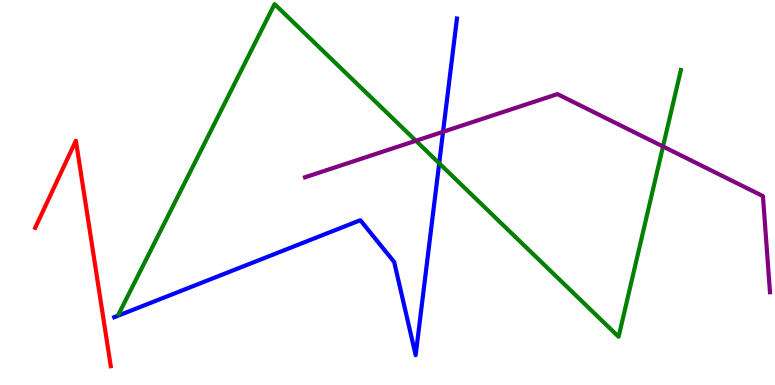[{'lines': ['blue', 'red'], 'intersections': []}, {'lines': ['green', 'red'], 'intersections': []}, {'lines': ['purple', 'red'], 'intersections': []}, {'lines': ['blue', 'green'], 'intersections': [{'x': 5.67, 'y': 5.76}]}, {'lines': ['blue', 'purple'], 'intersections': [{'x': 5.72, 'y': 6.58}]}, {'lines': ['green', 'purple'], 'intersections': [{'x': 5.37, 'y': 6.34}, {'x': 8.55, 'y': 6.19}]}]